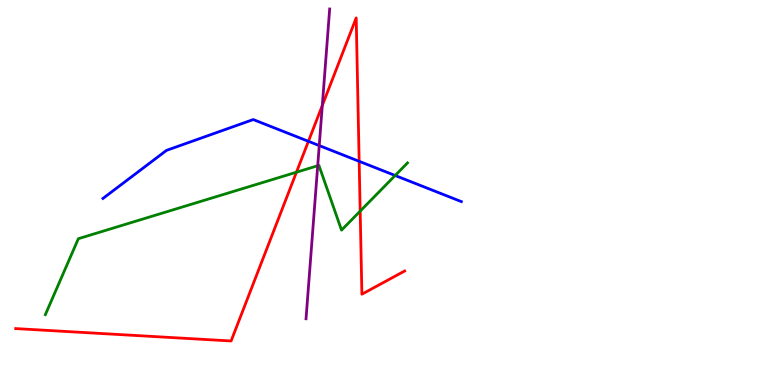[{'lines': ['blue', 'red'], 'intersections': [{'x': 3.98, 'y': 6.33}, {'x': 4.63, 'y': 5.81}]}, {'lines': ['green', 'red'], 'intersections': [{'x': 3.83, 'y': 5.53}, {'x': 4.65, 'y': 4.52}]}, {'lines': ['purple', 'red'], 'intersections': [{'x': 4.16, 'y': 7.26}]}, {'lines': ['blue', 'green'], 'intersections': [{'x': 5.1, 'y': 5.44}]}, {'lines': ['blue', 'purple'], 'intersections': [{'x': 4.12, 'y': 6.22}]}, {'lines': ['green', 'purple'], 'intersections': [{'x': 4.1, 'y': 5.7}]}]